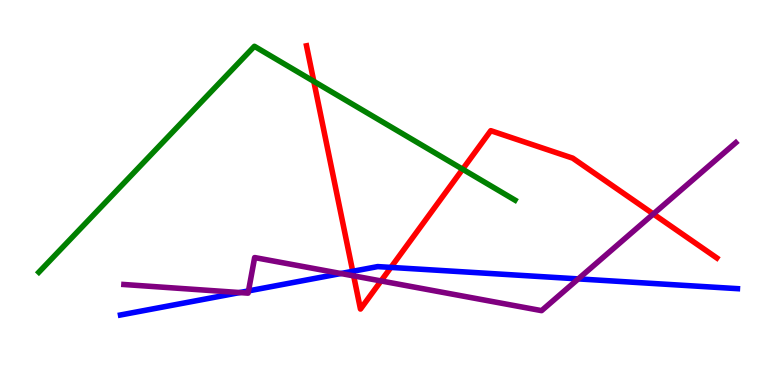[{'lines': ['blue', 'red'], 'intersections': [{'x': 4.55, 'y': 2.95}, {'x': 5.04, 'y': 3.05}]}, {'lines': ['green', 'red'], 'intersections': [{'x': 4.05, 'y': 7.89}, {'x': 5.97, 'y': 5.61}]}, {'lines': ['purple', 'red'], 'intersections': [{'x': 4.56, 'y': 2.83}, {'x': 4.92, 'y': 2.7}, {'x': 8.43, 'y': 4.44}]}, {'lines': ['blue', 'green'], 'intersections': []}, {'lines': ['blue', 'purple'], 'intersections': [{'x': 3.09, 'y': 2.4}, {'x': 3.21, 'y': 2.44}, {'x': 4.4, 'y': 2.9}, {'x': 7.46, 'y': 2.76}]}, {'lines': ['green', 'purple'], 'intersections': []}]